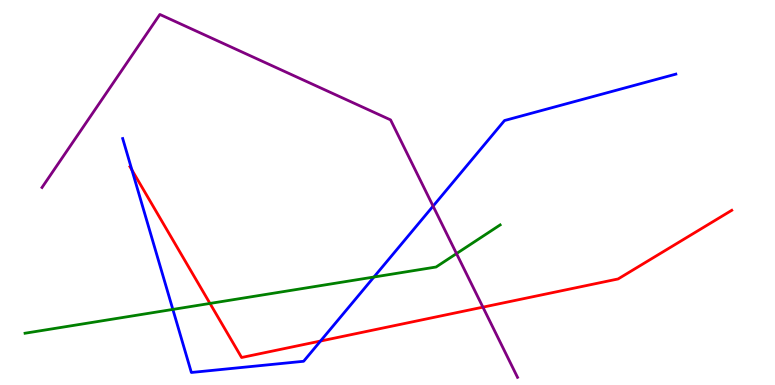[{'lines': ['blue', 'red'], 'intersections': [{'x': 1.7, 'y': 5.58}, {'x': 4.14, 'y': 1.14}]}, {'lines': ['green', 'red'], 'intersections': [{'x': 2.71, 'y': 2.12}]}, {'lines': ['purple', 'red'], 'intersections': [{'x': 6.23, 'y': 2.02}]}, {'lines': ['blue', 'green'], 'intersections': [{'x': 2.23, 'y': 1.96}, {'x': 4.82, 'y': 2.8}]}, {'lines': ['blue', 'purple'], 'intersections': [{'x': 5.59, 'y': 4.65}]}, {'lines': ['green', 'purple'], 'intersections': [{'x': 5.89, 'y': 3.41}]}]